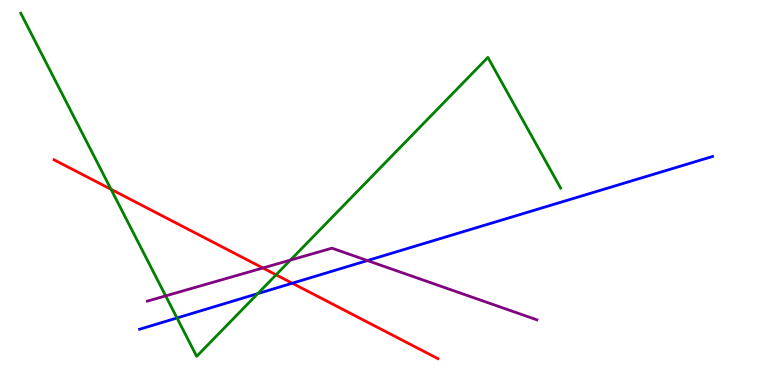[{'lines': ['blue', 'red'], 'intersections': [{'x': 3.77, 'y': 2.64}]}, {'lines': ['green', 'red'], 'intersections': [{'x': 1.43, 'y': 5.08}, {'x': 3.56, 'y': 2.86}]}, {'lines': ['purple', 'red'], 'intersections': [{'x': 3.39, 'y': 3.04}]}, {'lines': ['blue', 'green'], 'intersections': [{'x': 2.28, 'y': 1.74}, {'x': 3.33, 'y': 2.37}]}, {'lines': ['blue', 'purple'], 'intersections': [{'x': 4.74, 'y': 3.23}]}, {'lines': ['green', 'purple'], 'intersections': [{'x': 2.14, 'y': 2.31}, {'x': 3.75, 'y': 3.24}]}]